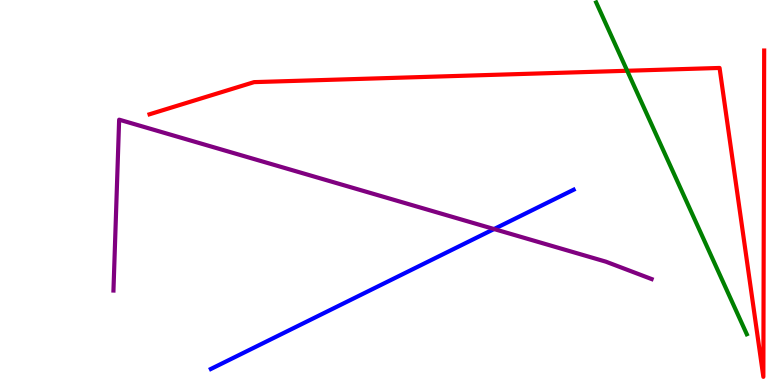[{'lines': ['blue', 'red'], 'intersections': []}, {'lines': ['green', 'red'], 'intersections': [{'x': 8.09, 'y': 8.16}]}, {'lines': ['purple', 'red'], 'intersections': []}, {'lines': ['blue', 'green'], 'intersections': []}, {'lines': ['blue', 'purple'], 'intersections': [{'x': 6.37, 'y': 4.05}]}, {'lines': ['green', 'purple'], 'intersections': []}]